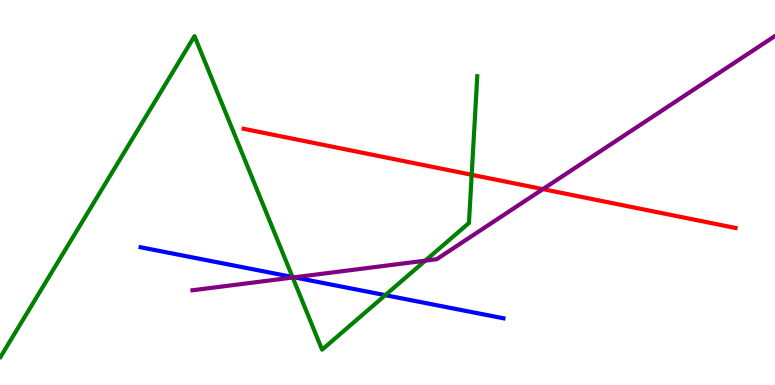[{'lines': ['blue', 'red'], 'intersections': []}, {'lines': ['green', 'red'], 'intersections': [{'x': 6.09, 'y': 5.46}]}, {'lines': ['purple', 'red'], 'intersections': [{'x': 7.01, 'y': 5.09}]}, {'lines': ['blue', 'green'], 'intersections': [{'x': 3.77, 'y': 2.81}, {'x': 4.97, 'y': 2.33}]}, {'lines': ['blue', 'purple'], 'intersections': [{'x': 3.8, 'y': 2.8}]}, {'lines': ['green', 'purple'], 'intersections': [{'x': 3.78, 'y': 2.79}, {'x': 5.49, 'y': 3.23}]}]